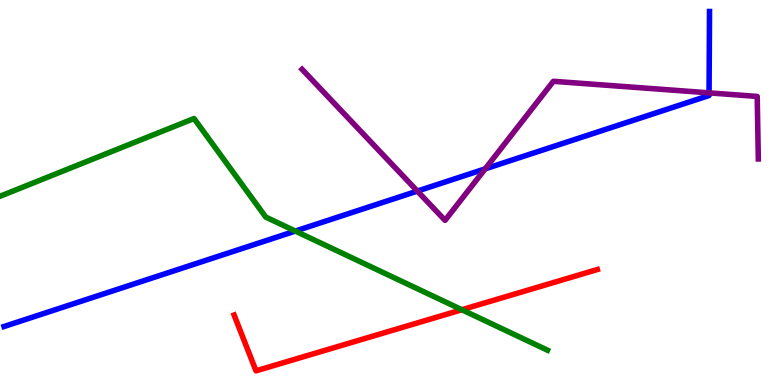[{'lines': ['blue', 'red'], 'intersections': []}, {'lines': ['green', 'red'], 'intersections': [{'x': 5.96, 'y': 1.95}]}, {'lines': ['purple', 'red'], 'intersections': []}, {'lines': ['blue', 'green'], 'intersections': [{'x': 3.81, 'y': 4.0}]}, {'lines': ['blue', 'purple'], 'intersections': [{'x': 5.39, 'y': 5.04}, {'x': 6.26, 'y': 5.61}, {'x': 9.15, 'y': 7.59}]}, {'lines': ['green', 'purple'], 'intersections': []}]